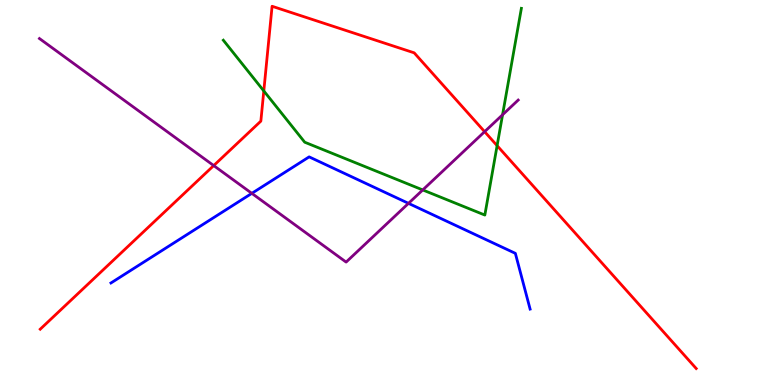[{'lines': ['blue', 'red'], 'intersections': []}, {'lines': ['green', 'red'], 'intersections': [{'x': 3.4, 'y': 7.64}, {'x': 6.41, 'y': 6.22}]}, {'lines': ['purple', 'red'], 'intersections': [{'x': 2.76, 'y': 5.7}, {'x': 6.25, 'y': 6.58}]}, {'lines': ['blue', 'green'], 'intersections': []}, {'lines': ['blue', 'purple'], 'intersections': [{'x': 3.25, 'y': 4.98}, {'x': 5.27, 'y': 4.72}]}, {'lines': ['green', 'purple'], 'intersections': [{'x': 5.45, 'y': 5.07}, {'x': 6.48, 'y': 7.02}]}]